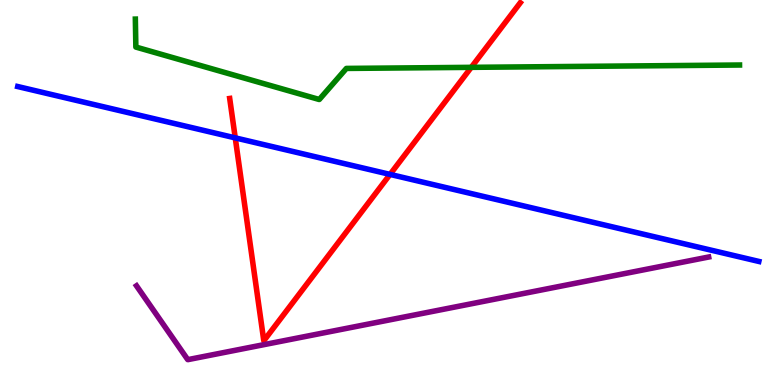[{'lines': ['blue', 'red'], 'intersections': [{'x': 3.04, 'y': 6.42}, {'x': 5.03, 'y': 5.47}]}, {'lines': ['green', 'red'], 'intersections': [{'x': 6.08, 'y': 8.25}]}, {'lines': ['purple', 'red'], 'intersections': []}, {'lines': ['blue', 'green'], 'intersections': []}, {'lines': ['blue', 'purple'], 'intersections': []}, {'lines': ['green', 'purple'], 'intersections': []}]